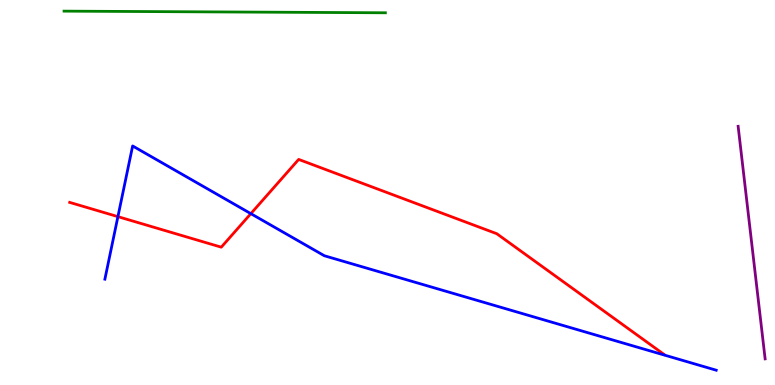[{'lines': ['blue', 'red'], 'intersections': [{'x': 1.52, 'y': 4.37}, {'x': 3.24, 'y': 4.45}]}, {'lines': ['green', 'red'], 'intersections': []}, {'lines': ['purple', 'red'], 'intersections': []}, {'lines': ['blue', 'green'], 'intersections': []}, {'lines': ['blue', 'purple'], 'intersections': []}, {'lines': ['green', 'purple'], 'intersections': []}]